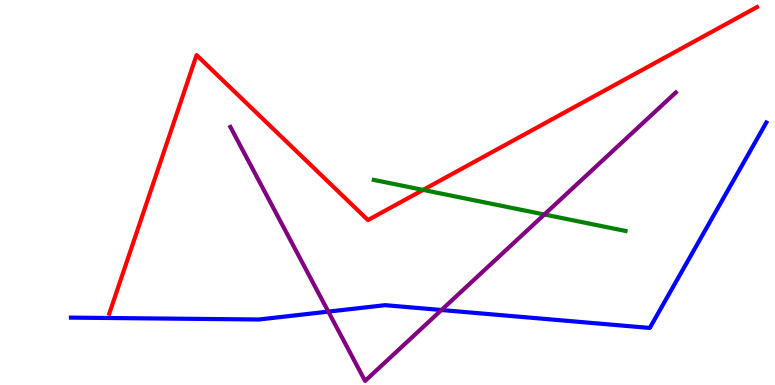[{'lines': ['blue', 'red'], 'intersections': []}, {'lines': ['green', 'red'], 'intersections': [{'x': 5.46, 'y': 5.07}]}, {'lines': ['purple', 'red'], 'intersections': []}, {'lines': ['blue', 'green'], 'intersections': []}, {'lines': ['blue', 'purple'], 'intersections': [{'x': 4.24, 'y': 1.91}, {'x': 5.7, 'y': 1.95}]}, {'lines': ['green', 'purple'], 'intersections': [{'x': 7.02, 'y': 4.43}]}]